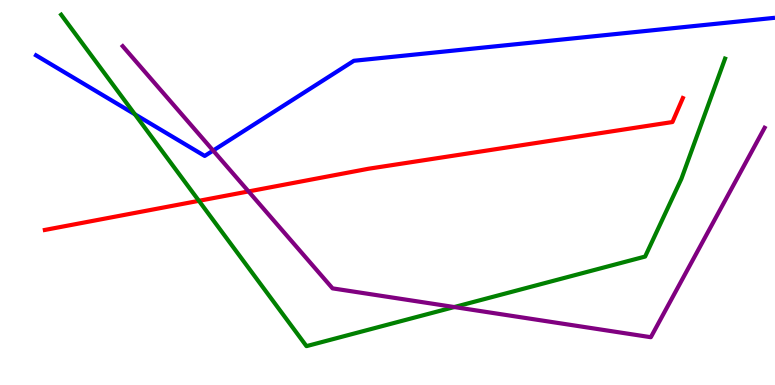[{'lines': ['blue', 'red'], 'intersections': []}, {'lines': ['green', 'red'], 'intersections': [{'x': 2.57, 'y': 4.78}]}, {'lines': ['purple', 'red'], 'intersections': [{'x': 3.21, 'y': 5.03}]}, {'lines': ['blue', 'green'], 'intersections': [{'x': 1.74, 'y': 7.03}]}, {'lines': ['blue', 'purple'], 'intersections': [{'x': 2.75, 'y': 6.09}]}, {'lines': ['green', 'purple'], 'intersections': [{'x': 5.86, 'y': 2.02}]}]